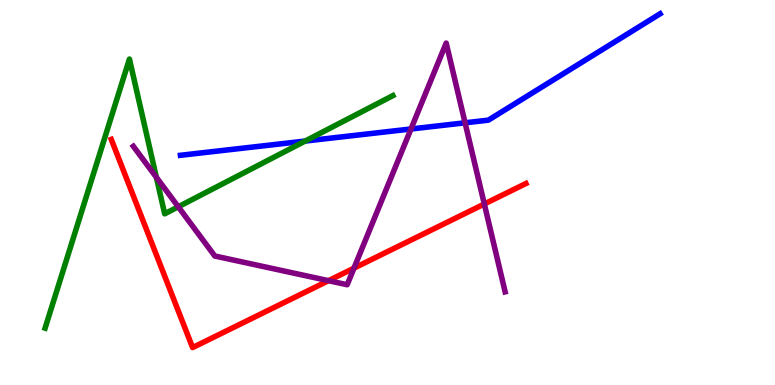[{'lines': ['blue', 'red'], 'intersections': []}, {'lines': ['green', 'red'], 'intersections': []}, {'lines': ['purple', 'red'], 'intersections': [{'x': 4.24, 'y': 2.71}, {'x': 4.57, 'y': 3.04}, {'x': 6.25, 'y': 4.7}]}, {'lines': ['blue', 'green'], 'intersections': [{'x': 3.94, 'y': 6.34}]}, {'lines': ['blue', 'purple'], 'intersections': [{'x': 5.3, 'y': 6.65}, {'x': 6.0, 'y': 6.81}]}, {'lines': ['green', 'purple'], 'intersections': [{'x': 2.02, 'y': 5.39}, {'x': 2.3, 'y': 4.63}]}]